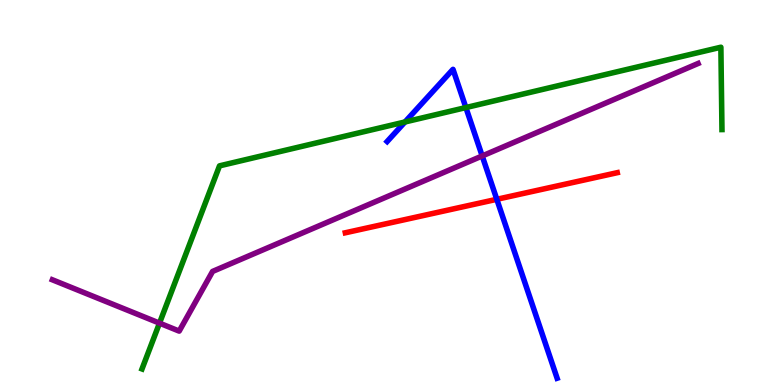[{'lines': ['blue', 'red'], 'intersections': [{'x': 6.41, 'y': 4.82}]}, {'lines': ['green', 'red'], 'intersections': []}, {'lines': ['purple', 'red'], 'intersections': []}, {'lines': ['blue', 'green'], 'intersections': [{'x': 5.23, 'y': 6.83}, {'x': 6.01, 'y': 7.21}]}, {'lines': ['blue', 'purple'], 'intersections': [{'x': 6.22, 'y': 5.95}]}, {'lines': ['green', 'purple'], 'intersections': [{'x': 2.06, 'y': 1.61}]}]